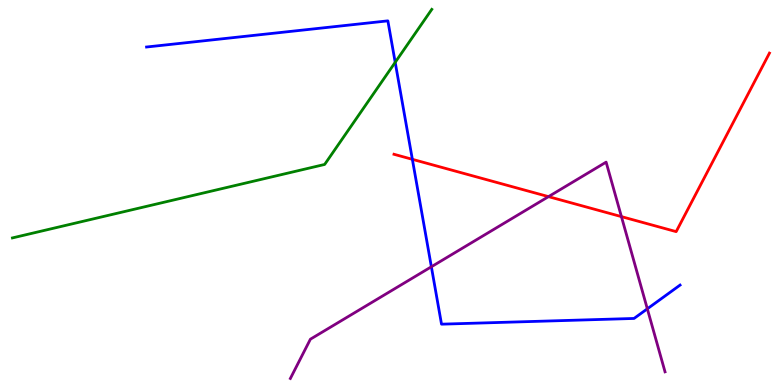[{'lines': ['blue', 'red'], 'intersections': [{'x': 5.32, 'y': 5.86}]}, {'lines': ['green', 'red'], 'intersections': []}, {'lines': ['purple', 'red'], 'intersections': [{'x': 7.08, 'y': 4.89}, {'x': 8.02, 'y': 4.37}]}, {'lines': ['blue', 'green'], 'intersections': [{'x': 5.1, 'y': 8.38}]}, {'lines': ['blue', 'purple'], 'intersections': [{'x': 5.57, 'y': 3.07}, {'x': 8.35, 'y': 1.98}]}, {'lines': ['green', 'purple'], 'intersections': []}]